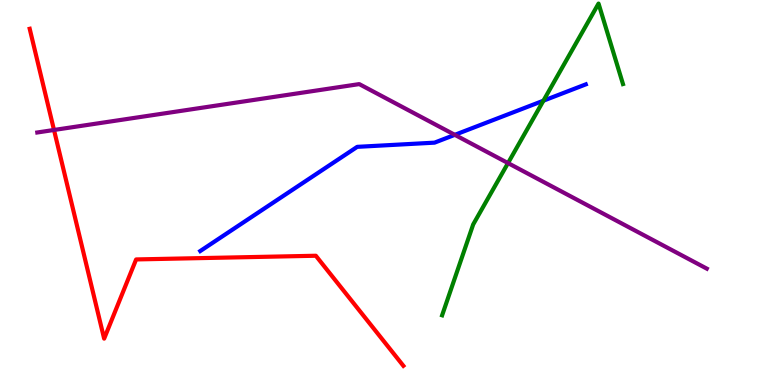[{'lines': ['blue', 'red'], 'intersections': []}, {'lines': ['green', 'red'], 'intersections': []}, {'lines': ['purple', 'red'], 'intersections': [{'x': 0.697, 'y': 6.62}]}, {'lines': ['blue', 'green'], 'intersections': [{'x': 7.01, 'y': 7.38}]}, {'lines': ['blue', 'purple'], 'intersections': [{'x': 5.87, 'y': 6.5}]}, {'lines': ['green', 'purple'], 'intersections': [{'x': 6.55, 'y': 5.76}]}]